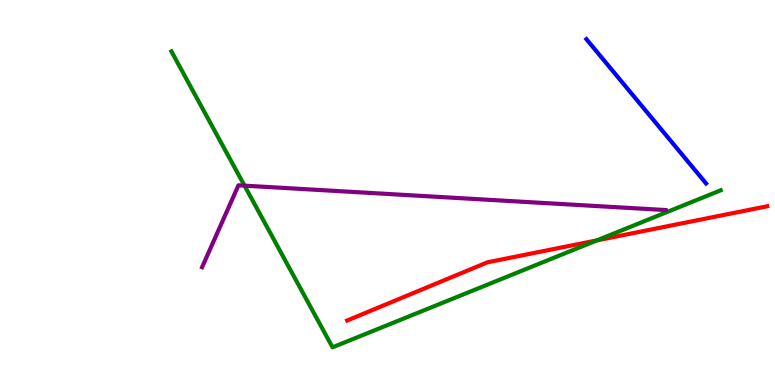[{'lines': ['blue', 'red'], 'intersections': []}, {'lines': ['green', 'red'], 'intersections': [{'x': 7.7, 'y': 3.76}]}, {'lines': ['purple', 'red'], 'intersections': []}, {'lines': ['blue', 'green'], 'intersections': []}, {'lines': ['blue', 'purple'], 'intersections': []}, {'lines': ['green', 'purple'], 'intersections': [{'x': 3.16, 'y': 5.18}]}]